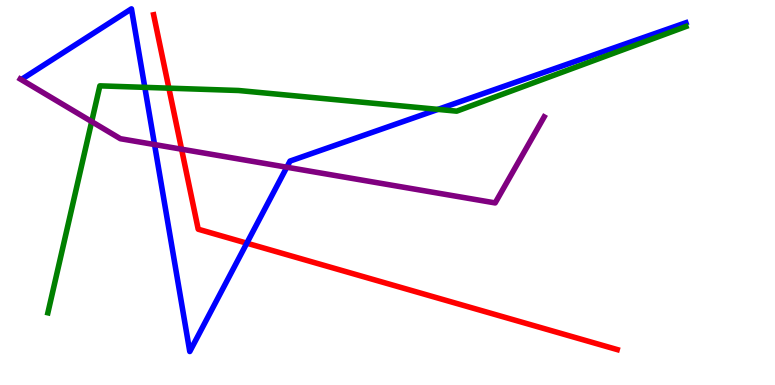[{'lines': ['blue', 'red'], 'intersections': [{'x': 3.18, 'y': 3.68}]}, {'lines': ['green', 'red'], 'intersections': [{'x': 2.18, 'y': 7.71}]}, {'lines': ['purple', 'red'], 'intersections': [{'x': 2.34, 'y': 6.12}]}, {'lines': ['blue', 'green'], 'intersections': [{'x': 1.87, 'y': 7.73}, {'x': 5.65, 'y': 7.16}]}, {'lines': ['blue', 'purple'], 'intersections': [{'x': 1.99, 'y': 6.25}, {'x': 3.7, 'y': 5.66}]}, {'lines': ['green', 'purple'], 'intersections': [{'x': 1.18, 'y': 6.84}]}]